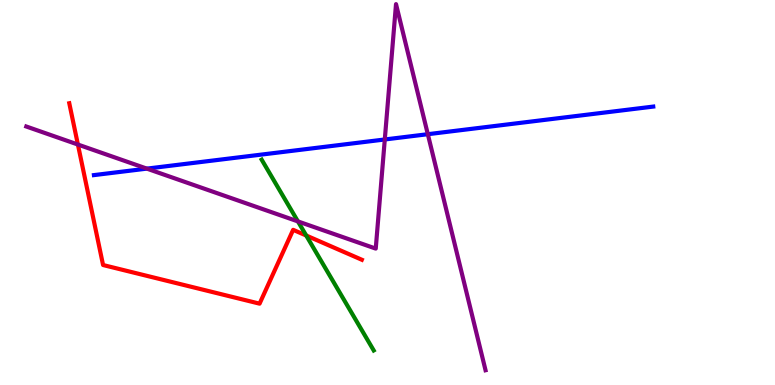[{'lines': ['blue', 'red'], 'intersections': []}, {'lines': ['green', 'red'], 'intersections': [{'x': 3.95, 'y': 3.88}]}, {'lines': ['purple', 'red'], 'intersections': [{'x': 1.01, 'y': 6.25}]}, {'lines': ['blue', 'green'], 'intersections': []}, {'lines': ['blue', 'purple'], 'intersections': [{'x': 1.89, 'y': 5.62}, {'x': 4.97, 'y': 6.38}, {'x': 5.52, 'y': 6.51}]}, {'lines': ['green', 'purple'], 'intersections': [{'x': 3.84, 'y': 4.25}]}]